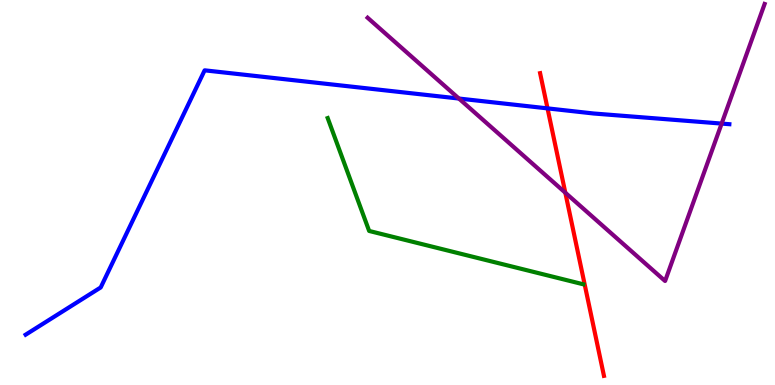[{'lines': ['blue', 'red'], 'intersections': [{'x': 7.06, 'y': 7.19}]}, {'lines': ['green', 'red'], 'intersections': []}, {'lines': ['purple', 'red'], 'intersections': [{'x': 7.29, 'y': 4.99}]}, {'lines': ['blue', 'green'], 'intersections': []}, {'lines': ['blue', 'purple'], 'intersections': [{'x': 5.92, 'y': 7.44}, {'x': 9.31, 'y': 6.79}]}, {'lines': ['green', 'purple'], 'intersections': []}]